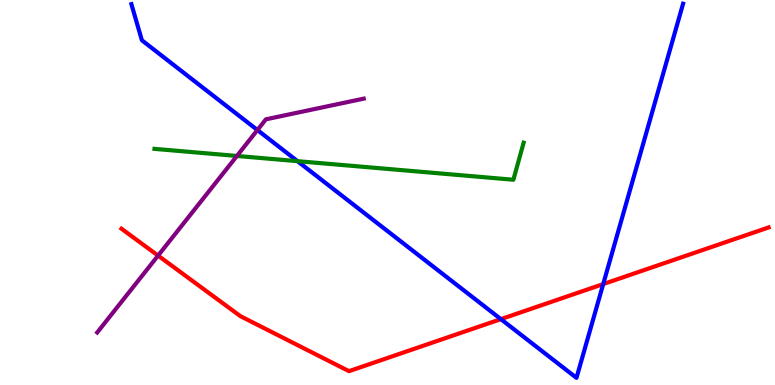[{'lines': ['blue', 'red'], 'intersections': [{'x': 6.46, 'y': 1.71}, {'x': 7.78, 'y': 2.62}]}, {'lines': ['green', 'red'], 'intersections': []}, {'lines': ['purple', 'red'], 'intersections': [{'x': 2.04, 'y': 3.36}]}, {'lines': ['blue', 'green'], 'intersections': [{'x': 3.84, 'y': 5.81}]}, {'lines': ['blue', 'purple'], 'intersections': [{'x': 3.32, 'y': 6.62}]}, {'lines': ['green', 'purple'], 'intersections': [{'x': 3.06, 'y': 5.95}]}]